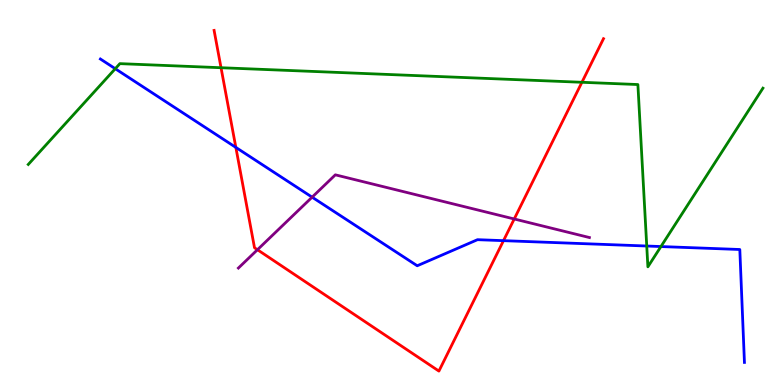[{'lines': ['blue', 'red'], 'intersections': [{'x': 3.04, 'y': 6.17}, {'x': 6.5, 'y': 3.75}]}, {'lines': ['green', 'red'], 'intersections': [{'x': 2.85, 'y': 8.24}, {'x': 7.51, 'y': 7.86}]}, {'lines': ['purple', 'red'], 'intersections': [{'x': 3.32, 'y': 3.51}, {'x': 6.64, 'y': 4.31}]}, {'lines': ['blue', 'green'], 'intersections': [{'x': 1.49, 'y': 8.22}, {'x': 8.35, 'y': 3.61}, {'x': 8.53, 'y': 3.6}]}, {'lines': ['blue', 'purple'], 'intersections': [{'x': 4.03, 'y': 4.88}]}, {'lines': ['green', 'purple'], 'intersections': []}]